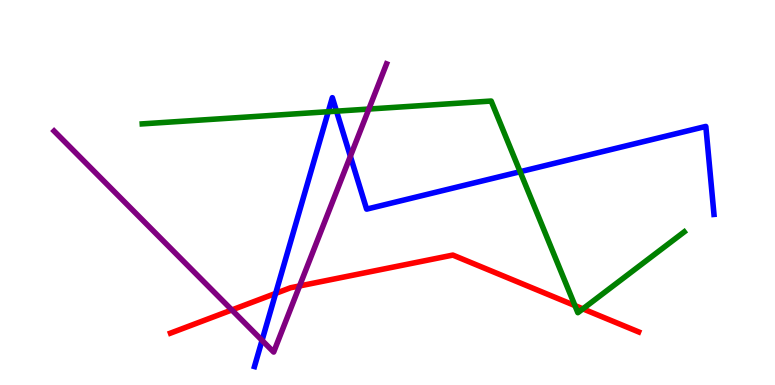[{'lines': ['blue', 'red'], 'intersections': [{'x': 3.56, 'y': 2.38}]}, {'lines': ['green', 'red'], 'intersections': [{'x': 7.42, 'y': 2.06}, {'x': 7.52, 'y': 1.98}]}, {'lines': ['purple', 'red'], 'intersections': [{'x': 2.99, 'y': 1.95}, {'x': 3.87, 'y': 2.57}]}, {'lines': ['blue', 'green'], 'intersections': [{'x': 4.24, 'y': 7.1}, {'x': 4.34, 'y': 7.11}, {'x': 6.71, 'y': 5.54}]}, {'lines': ['blue', 'purple'], 'intersections': [{'x': 3.38, 'y': 1.16}, {'x': 4.52, 'y': 5.94}]}, {'lines': ['green', 'purple'], 'intersections': [{'x': 4.76, 'y': 7.17}]}]